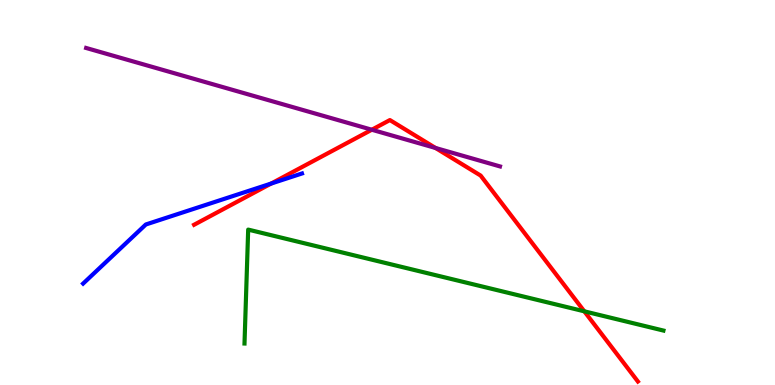[{'lines': ['blue', 'red'], 'intersections': [{'x': 3.5, 'y': 5.23}]}, {'lines': ['green', 'red'], 'intersections': [{'x': 7.54, 'y': 1.91}]}, {'lines': ['purple', 'red'], 'intersections': [{'x': 4.8, 'y': 6.63}, {'x': 5.62, 'y': 6.16}]}, {'lines': ['blue', 'green'], 'intersections': []}, {'lines': ['blue', 'purple'], 'intersections': []}, {'lines': ['green', 'purple'], 'intersections': []}]